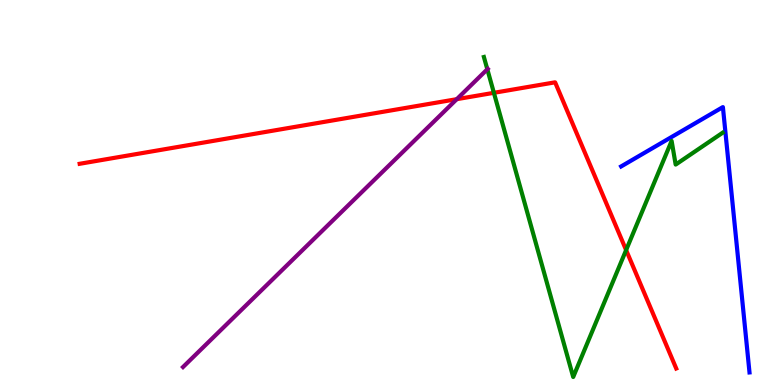[{'lines': ['blue', 'red'], 'intersections': []}, {'lines': ['green', 'red'], 'intersections': [{'x': 6.37, 'y': 7.59}, {'x': 8.08, 'y': 3.5}]}, {'lines': ['purple', 'red'], 'intersections': [{'x': 5.89, 'y': 7.42}]}, {'lines': ['blue', 'green'], 'intersections': []}, {'lines': ['blue', 'purple'], 'intersections': []}, {'lines': ['green', 'purple'], 'intersections': [{'x': 6.29, 'y': 8.2}]}]